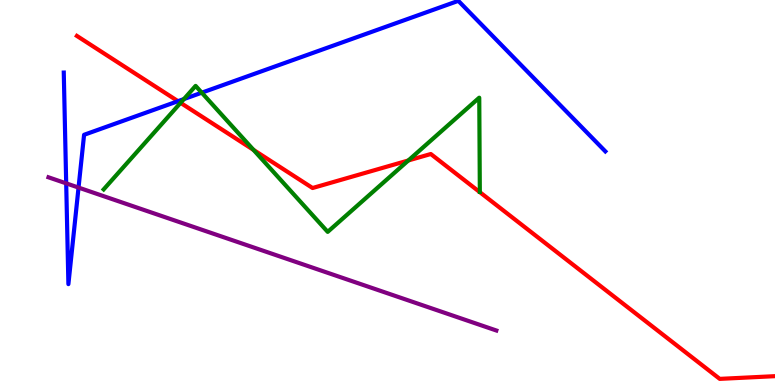[{'lines': ['blue', 'red'], 'intersections': [{'x': 2.3, 'y': 7.37}]}, {'lines': ['green', 'red'], 'intersections': [{'x': 2.33, 'y': 7.33}, {'x': 3.27, 'y': 6.11}, {'x': 5.27, 'y': 5.83}]}, {'lines': ['purple', 'red'], 'intersections': []}, {'lines': ['blue', 'green'], 'intersections': [{'x': 2.37, 'y': 7.43}, {'x': 2.6, 'y': 7.59}]}, {'lines': ['blue', 'purple'], 'intersections': [{'x': 0.854, 'y': 5.24}, {'x': 1.01, 'y': 5.13}]}, {'lines': ['green', 'purple'], 'intersections': []}]